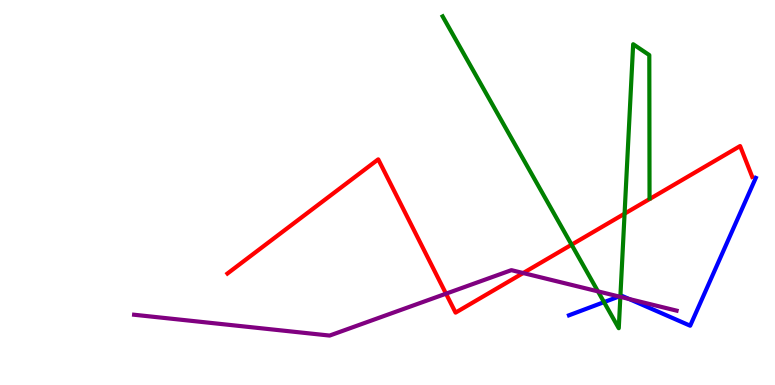[{'lines': ['blue', 'red'], 'intersections': []}, {'lines': ['green', 'red'], 'intersections': [{'x': 7.38, 'y': 3.64}, {'x': 8.06, 'y': 4.45}]}, {'lines': ['purple', 'red'], 'intersections': [{'x': 5.75, 'y': 2.37}, {'x': 6.75, 'y': 2.91}]}, {'lines': ['blue', 'green'], 'intersections': [{'x': 7.79, 'y': 2.15}, {'x': 8.01, 'y': 2.31}]}, {'lines': ['blue', 'purple'], 'intersections': [{'x': 7.99, 'y': 2.3}, {'x': 8.12, 'y': 2.23}]}, {'lines': ['green', 'purple'], 'intersections': [{'x': 7.72, 'y': 2.43}, {'x': 8.0, 'y': 2.29}]}]